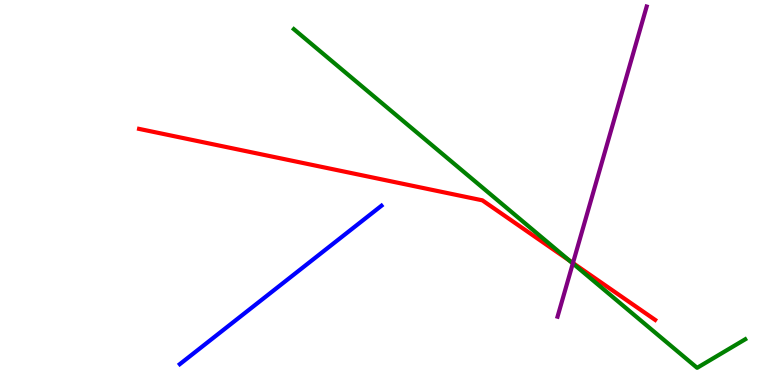[{'lines': ['blue', 'red'], 'intersections': []}, {'lines': ['green', 'red'], 'intersections': [{'x': 7.35, 'y': 3.23}]}, {'lines': ['purple', 'red'], 'intersections': [{'x': 7.39, 'y': 3.17}]}, {'lines': ['blue', 'green'], 'intersections': []}, {'lines': ['blue', 'purple'], 'intersections': []}, {'lines': ['green', 'purple'], 'intersections': [{'x': 7.39, 'y': 3.16}]}]